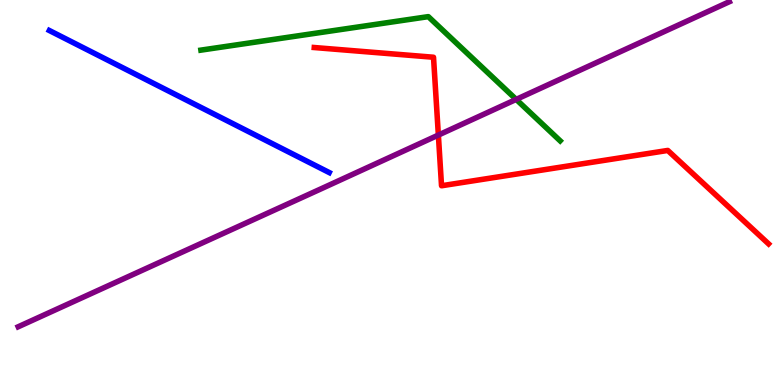[{'lines': ['blue', 'red'], 'intersections': []}, {'lines': ['green', 'red'], 'intersections': []}, {'lines': ['purple', 'red'], 'intersections': [{'x': 5.66, 'y': 6.49}]}, {'lines': ['blue', 'green'], 'intersections': []}, {'lines': ['blue', 'purple'], 'intersections': []}, {'lines': ['green', 'purple'], 'intersections': [{'x': 6.66, 'y': 7.42}]}]